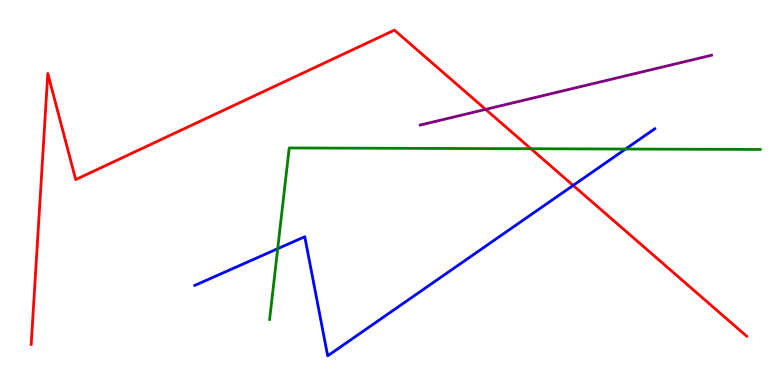[{'lines': ['blue', 'red'], 'intersections': [{'x': 7.4, 'y': 5.18}]}, {'lines': ['green', 'red'], 'intersections': [{'x': 6.85, 'y': 6.14}]}, {'lines': ['purple', 'red'], 'intersections': [{'x': 6.27, 'y': 7.16}]}, {'lines': ['blue', 'green'], 'intersections': [{'x': 3.58, 'y': 3.54}, {'x': 8.07, 'y': 6.13}]}, {'lines': ['blue', 'purple'], 'intersections': []}, {'lines': ['green', 'purple'], 'intersections': []}]